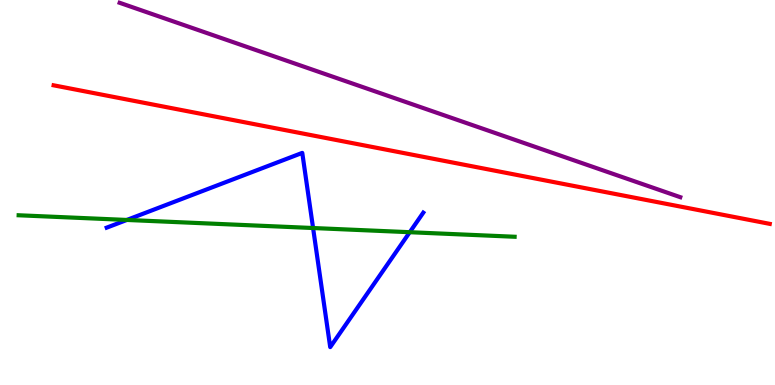[{'lines': ['blue', 'red'], 'intersections': []}, {'lines': ['green', 'red'], 'intersections': []}, {'lines': ['purple', 'red'], 'intersections': []}, {'lines': ['blue', 'green'], 'intersections': [{'x': 1.64, 'y': 4.29}, {'x': 4.04, 'y': 4.08}, {'x': 5.29, 'y': 3.97}]}, {'lines': ['blue', 'purple'], 'intersections': []}, {'lines': ['green', 'purple'], 'intersections': []}]